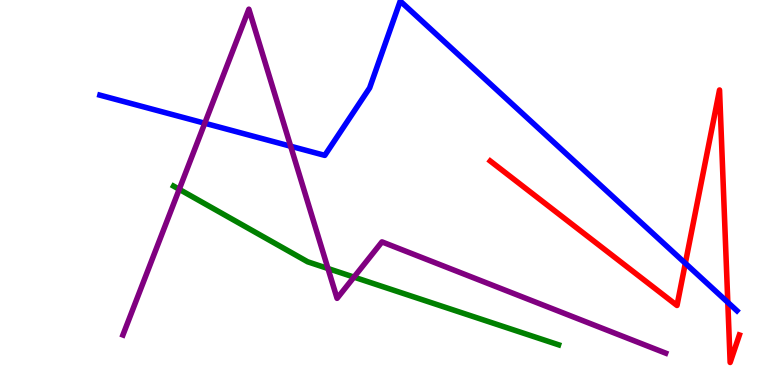[{'lines': ['blue', 'red'], 'intersections': [{'x': 8.84, 'y': 3.16}, {'x': 9.39, 'y': 2.15}]}, {'lines': ['green', 'red'], 'intersections': []}, {'lines': ['purple', 'red'], 'intersections': []}, {'lines': ['blue', 'green'], 'intersections': []}, {'lines': ['blue', 'purple'], 'intersections': [{'x': 2.64, 'y': 6.8}, {'x': 3.75, 'y': 6.2}]}, {'lines': ['green', 'purple'], 'intersections': [{'x': 2.31, 'y': 5.08}, {'x': 4.23, 'y': 3.03}, {'x': 4.57, 'y': 2.8}]}]